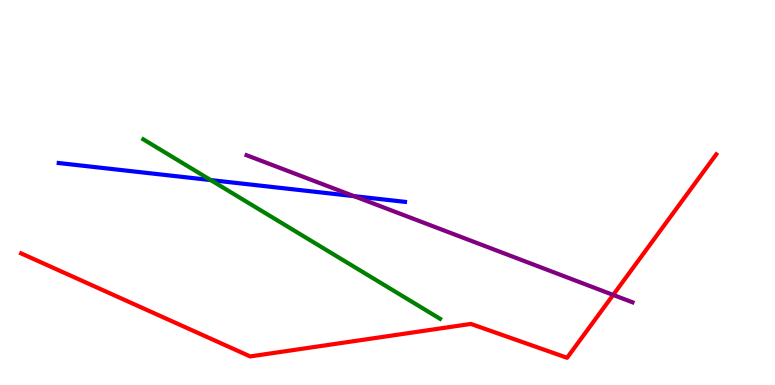[{'lines': ['blue', 'red'], 'intersections': []}, {'lines': ['green', 'red'], 'intersections': []}, {'lines': ['purple', 'red'], 'intersections': [{'x': 7.91, 'y': 2.34}]}, {'lines': ['blue', 'green'], 'intersections': [{'x': 2.72, 'y': 5.32}]}, {'lines': ['blue', 'purple'], 'intersections': [{'x': 4.57, 'y': 4.91}]}, {'lines': ['green', 'purple'], 'intersections': []}]